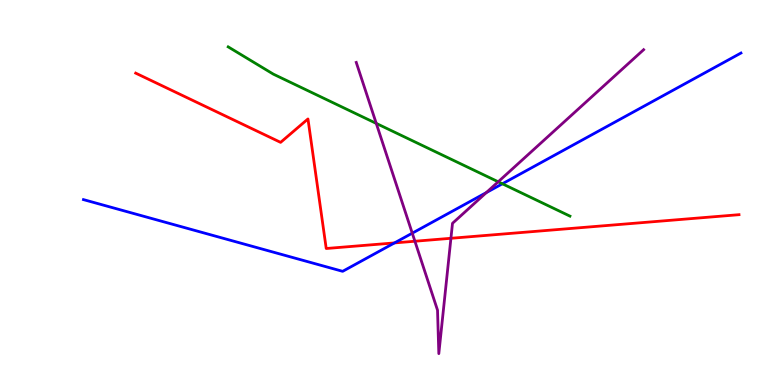[{'lines': ['blue', 'red'], 'intersections': [{'x': 5.09, 'y': 3.69}]}, {'lines': ['green', 'red'], 'intersections': []}, {'lines': ['purple', 'red'], 'intersections': [{'x': 5.35, 'y': 3.73}, {'x': 5.82, 'y': 3.81}]}, {'lines': ['blue', 'green'], 'intersections': [{'x': 6.48, 'y': 5.23}]}, {'lines': ['blue', 'purple'], 'intersections': [{'x': 5.32, 'y': 3.94}, {'x': 6.27, 'y': 5.0}]}, {'lines': ['green', 'purple'], 'intersections': [{'x': 4.85, 'y': 6.79}, {'x': 6.43, 'y': 5.28}]}]